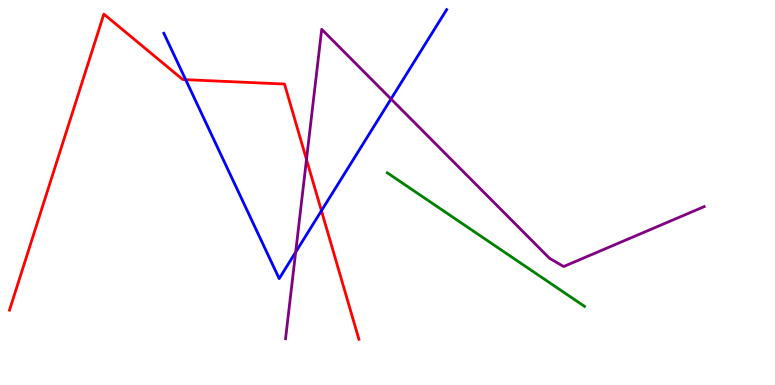[{'lines': ['blue', 'red'], 'intersections': [{'x': 2.4, 'y': 7.93}, {'x': 4.15, 'y': 4.53}]}, {'lines': ['green', 'red'], 'intersections': []}, {'lines': ['purple', 'red'], 'intersections': [{'x': 3.95, 'y': 5.86}]}, {'lines': ['blue', 'green'], 'intersections': []}, {'lines': ['blue', 'purple'], 'intersections': [{'x': 3.82, 'y': 3.45}, {'x': 5.05, 'y': 7.43}]}, {'lines': ['green', 'purple'], 'intersections': []}]